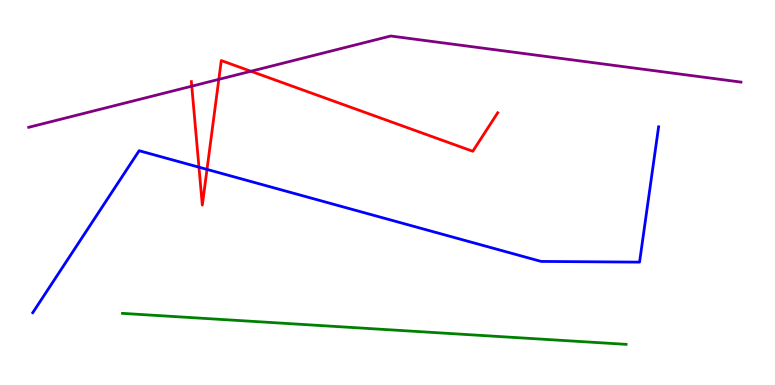[{'lines': ['blue', 'red'], 'intersections': [{'x': 2.57, 'y': 5.66}, {'x': 2.67, 'y': 5.6}]}, {'lines': ['green', 'red'], 'intersections': []}, {'lines': ['purple', 'red'], 'intersections': [{'x': 2.47, 'y': 7.76}, {'x': 2.82, 'y': 7.94}, {'x': 3.24, 'y': 8.15}]}, {'lines': ['blue', 'green'], 'intersections': []}, {'lines': ['blue', 'purple'], 'intersections': []}, {'lines': ['green', 'purple'], 'intersections': []}]